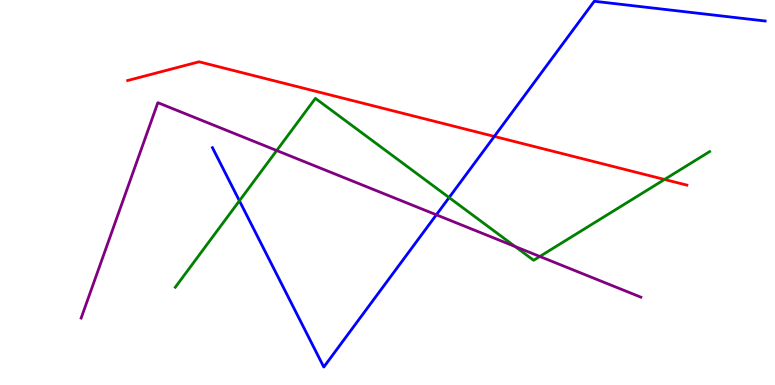[{'lines': ['blue', 'red'], 'intersections': [{'x': 6.38, 'y': 6.46}]}, {'lines': ['green', 'red'], 'intersections': [{'x': 8.57, 'y': 5.34}]}, {'lines': ['purple', 'red'], 'intersections': []}, {'lines': ['blue', 'green'], 'intersections': [{'x': 3.09, 'y': 4.78}, {'x': 5.79, 'y': 4.87}]}, {'lines': ['blue', 'purple'], 'intersections': [{'x': 5.63, 'y': 4.42}]}, {'lines': ['green', 'purple'], 'intersections': [{'x': 3.57, 'y': 6.09}, {'x': 6.65, 'y': 3.6}, {'x': 6.97, 'y': 3.34}]}]